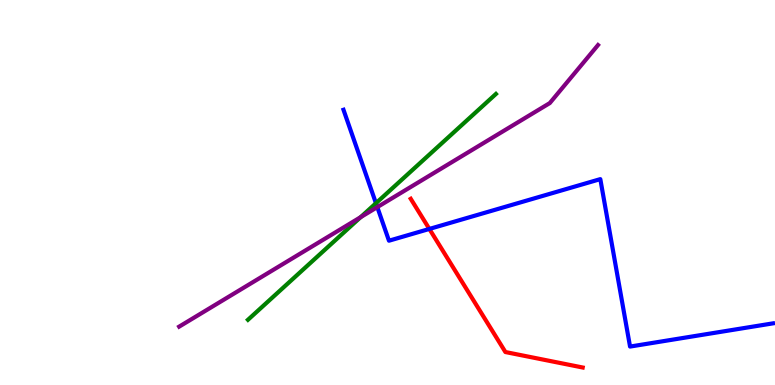[{'lines': ['blue', 'red'], 'intersections': [{'x': 5.54, 'y': 4.05}]}, {'lines': ['green', 'red'], 'intersections': []}, {'lines': ['purple', 'red'], 'intersections': []}, {'lines': ['blue', 'green'], 'intersections': [{'x': 4.85, 'y': 4.72}]}, {'lines': ['blue', 'purple'], 'intersections': [{'x': 4.87, 'y': 4.62}]}, {'lines': ['green', 'purple'], 'intersections': [{'x': 4.65, 'y': 4.36}]}]